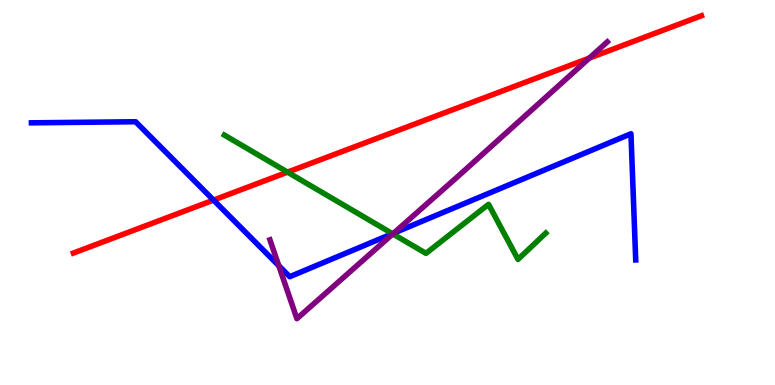[{'lines': ['blue', 'red'], 'intersections': [{'x': 2.76, 'y': 4.8}]}, {'lines': ['green', 'red'], 'intersections': [{'x': 3.71, 'y': 5.53}]}, {'lines': ['purple', 'red'], 'intersections': [{'x': 7.6, 'y': 8.49}]}, {'lines': ['blue', 'green'], 'intersections': [{'x': 5.06, 'y': 3.93}]}, {'lines': ['blue', 'purple'], 'intersections': [{'x': 3.6, 'y': 3.1}, {'x': 5.08, 'y': 3.94}]}, {'lines': ['green', 'purple'], 'intersections': [{'x': 5.07, 'y': 3.92}]}]